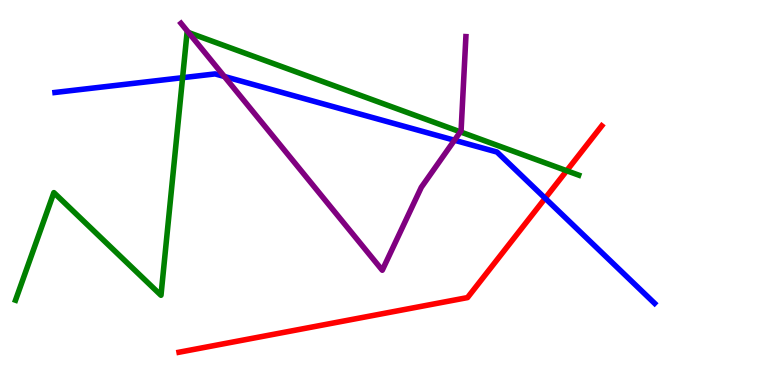[{'lines': ['blue', 'red'], 'intersections': [{'x': 7.03, 'y': 4.85}]}, {'lines': ['green', 'red'], 'intersections': [{'x': 7.31, 'y': 5.57}]}, {'lines': ['purple', 'red'], 'intersections': []}, {'lines': ['blue', 'green'], 'intersections': [{'x': 2.36, 'y': 7.98}]}, {'lines': ['blue', 'purple'], 'intersections': [{'x': 2.89, 'y': 8.01}, {'x': 5.86, 'y': 6.36}]}, {'lines': ['green', 'purple'], 'intersections': [{'x': 2.43, 'y': 9.16}, {'x': 5.94, 'y': 6.57}]}]